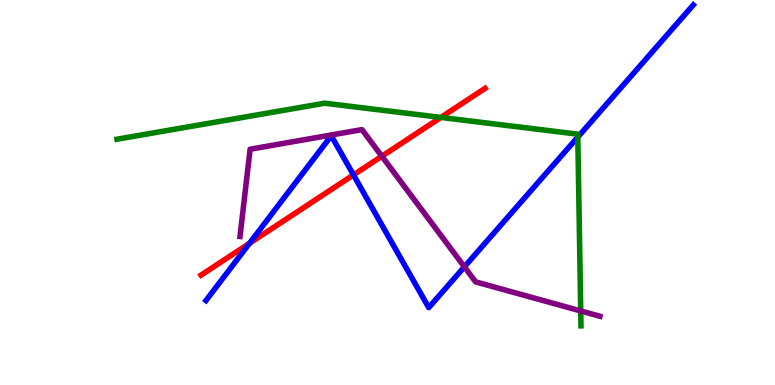[{'lines': ['blue', 'red'], 'intersections': [{'x': 3.22, 'y': 3.68}, {'x': 4.56, 'y': 5.46}]}, {'lines': ['green', 'red'], 'intersections': [{'x': 5.69, 'y': 6.95}]}, {'lines': ['purple', 'red'], 'intersections': [{'x': 4.93, 'y': 5.94}]}, {'lines': ['blue', 'green'], 'intersections': [{'x': 7.46, 'y': 6.44}]}, {'lines': ['blue', 'purple'], 'intersections': [{'x': 5.99, 'y': 3.07}]}, {'lines': ['green', 'purple'], 'intersections': [{'x': 7.49, 'y': 1.92}]}]